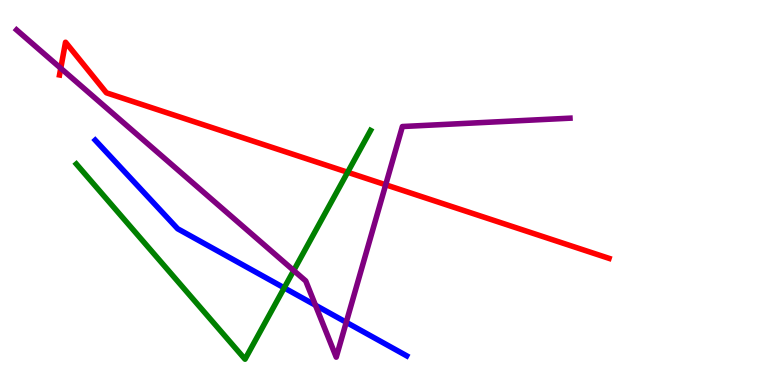[{'lines': ['blue', 'red'], 'intersections': []}, {'lines': ['green', 'red'], 'intersections': [{'x': 4.49, 'y': 5.53}]}, {'lines': ['purple', 'red'], 'intersections': [{'x': 0.784, 'y': 8.23}, {'x': 4.98, 'y': 5.2}]}, {'lines': ['blue', 'green'], 'intersections': [{'x': 3.67, 'y': 2.52}]}, {'lines': ['blue', 'purple'], 'intersections': [{'x': 4.07, 'y': 2.07}, {'x': 4.47, 'y': 1.63}]}, {'lines': ['green', 'purple'], 'intersections': [{'x': 3.79, 'y': 2.97}]}]